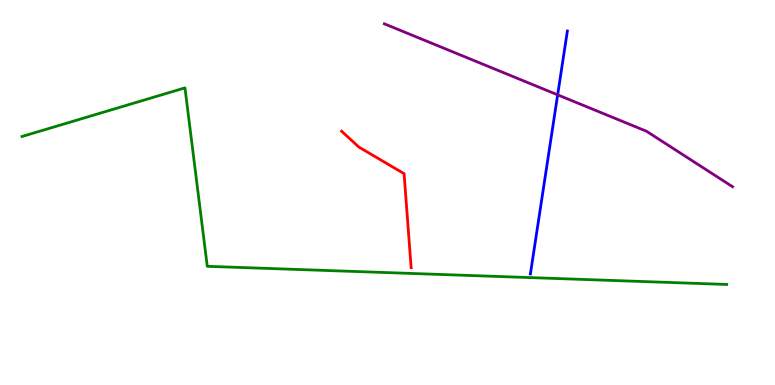[{'lines': ['blue', 'red'], 'intersections': []}, {'lines': ['green', 'red'], 'intersections': []}, {'lines': ['purple', 'red'], 'intersections': []}, {'lines': ['blue', 'green'], 'intersections': []}, {'lines': ['blue', 'purple'], 'intersections': [{'x': 7.2, 'y': 7.54}]}, {'lines': ['green', 'purple'], 'intersections': []}]